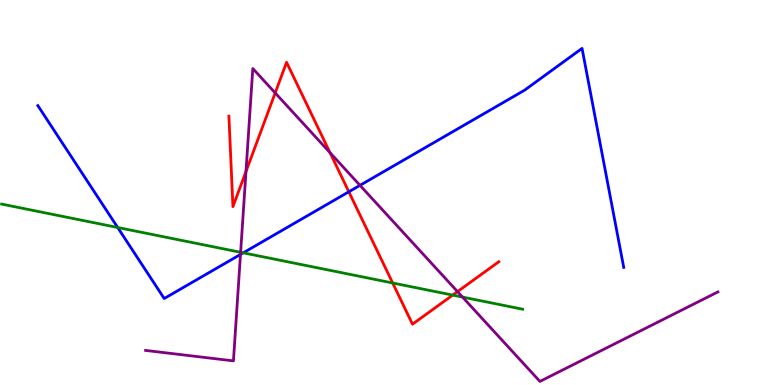[{'lines': ['blue', 'red'], 'intersections': [{'x': 4.5, 'y': 5.02}]}, {'lines': ['green', 'red'], 'intersections': [{'x': 5.07, 'y': 2.65}, {'x': 5.84, 'y': 2.34}]}, {'lines': ['purple', 'red'], 'intersections': [{'x': 3.17, 'y': 5.54}, {'x': 3.55, 'y': 7.59}, {'x': 4.26, 'y': 6.03}, {'x': 5.9, 'y': 2.43}]}, {'lines': ['blue', 'green'], 'intersections': [{'x': 1.52, 'y': 4.09}, {'x': 3.14, 'y': 3.43}]}, {'lines': ['blue', 'purple'], 'intersections': [{'x': 3.1, 'y': 3.39}, {'x': 4.65, 'y': 5.19}]}, {'lines': ['green', 'purple'], 'intersections': [{'x': 3.1, 'y': 3.45}, {'x': 5.97, 'y': 2.28}]}]